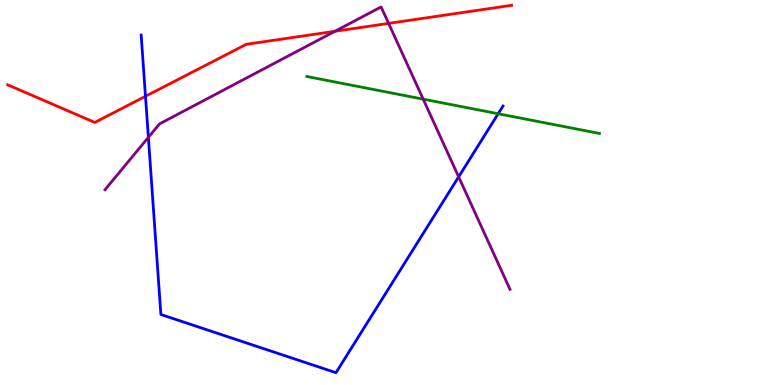[{'lines': ['blue', 'red'], 'intersections': [{'x': 1.88, 'y': 7.5}]}, {'lines': ['green', 'red'], 'intersections': []}, {'lines': ['purple', 'red'], 'intersections': [{'x': 4.32, 'y': 9.19}, {'x': 5.01, 'y': 9.39}]}, {'lines': ['blue', 'green'], 'intersections': [{'x': 6.43, 'y': 7.05}]}, {'lines': ['blue', 'purple'], 'intersections': [{'x': 1.91, 'y': 6.43}, {'x': 5.92, 'y': 5.41}]}, {'lines': ['green', 'purple'], 'intersections': [{'x': 5.46, 'y': 7.42}]}]